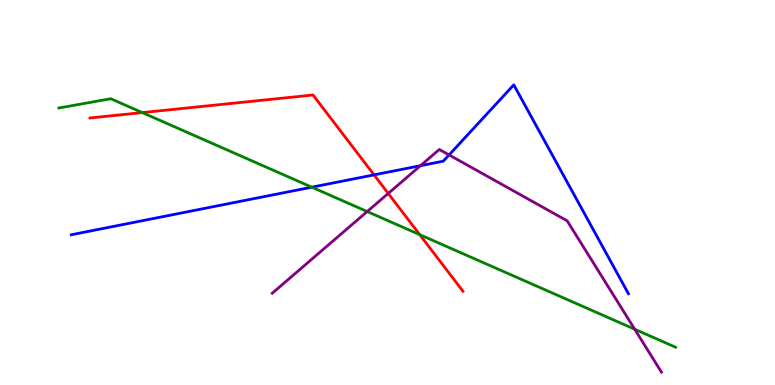[{'lines': ['blue', 'red'], 'intersections': [{'x': 4.83, 'y': 5.46}]}, {'lines': ['green', 'red'], 'intersections': [{'x': 1.84, 'y': 7.08}, {'x': 5.42, 'y': 3.9}]}, {'lines': ['purple', 'red'], 'intersections': [{'x': 5.01, 'y': 4.98}]}, {'lines': ['blue', 'green'], 'intersections': [{'x': 4.02, 'y': 5.14}]}, {'lines': ['blue', 'purple'], 'intersections': [{'x': 5.43, 'y': 5.7}, {'x': 5.79, 'y': 5.98}]}, {'lines': ['green', 'purple'], 'intersections': [{'x': 4.74, 'y': 4.51}, {'x': 8.19, 'y': 1.45}]}]